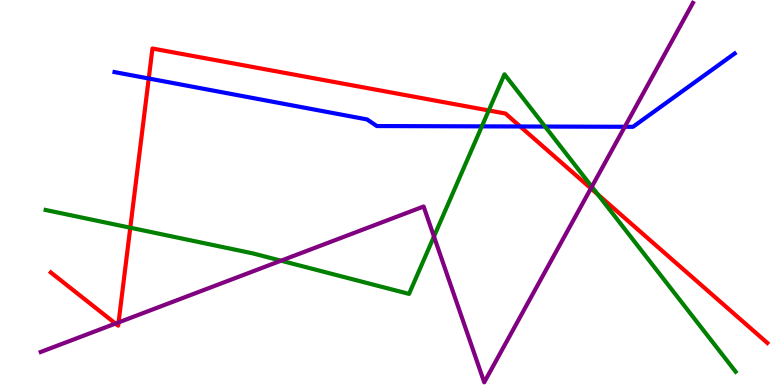[{'lines': ['blue', 'red'], 'intersections': [{'x': 1.92, 'y': 7.96}, {'x': 6.71, 'y': 6.71}]}, {'lines': ['green', 'red'], 'intersections': [{'x': 1.68, 'y': 4.09}, {'x': 6.31, 'y': 7.13}, {'x': 7.71, 'y': 4.95}]}, {'lines': ['purple', 'red'], 'intersections': [{'x': 1.49, 'y': 1.6}, {'x': 1.53, 'y': 1.63}, {'x': 7.62, 'y': 5.11}]}, {'lines': ['blue', 'green'], 'intersections': [{'x': 6.22, 'y': 6.72}, {'x': 7.03, 'y': 6.71}]}, {'lines': ['blue', 'purple'], 'intersections': [{'x': 8.06, 'y': 6.71}]}, {'lines': ['green', 'purple'], 'intersections': [{'x': 3.63, 'y': 3.23}, {'x': 5.6, 'y': 3.86}, {'x': 7.64, 'y': 5.15}]}]